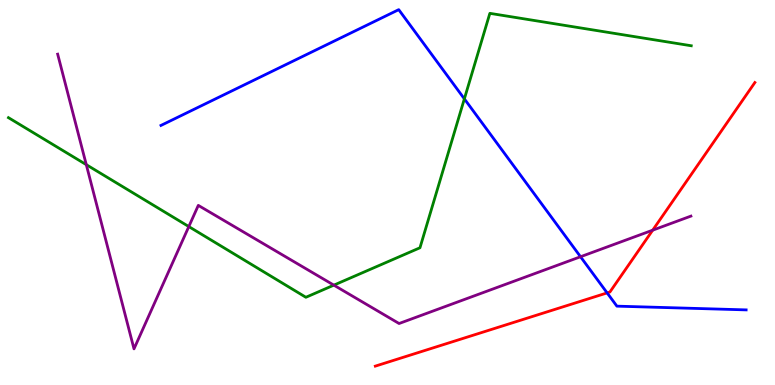[{'lines': ['blue', 'red'], 'intersections': [{'x': 7.83, 'y': 2.39}]}, {'lines': ['green', 'red'], 'intersections': []}, {'lines': ['purple', 'red'], 'intersections': [{'x': 8.42, 'y': 4.02}]}, {'lines': ['blue', 'green'], 'intersections': [{'x': 5.99, 'y': 7.43}]}, {'lines': ['blue', 'purple'], 'intersections': [{'x': 7.49, 'y': 3.33}]}, {'lines': ['green', 'purple'], 'intersections': [{'x': 1.11, 'y': 5.72}, {'x': 2.44, 'y': 4.11}, {'x': 4.31, 'y': 2.59}]}]